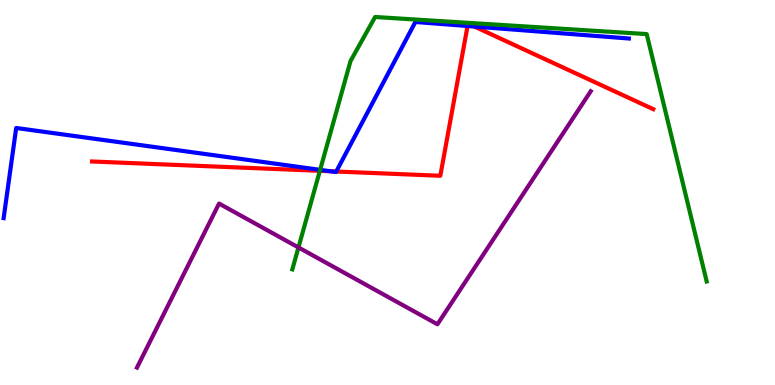[{'lines': ['blue', 'red'], 'intersections': [{'x': 4.26, 'y': 5.55}, {'x': 4.34, 'y': 5.55}, {'x': 6.03, 'y': 9.32}, {'x': 6.12, 'y': 9.31}]}, {'lines': ['green', 'red'], 'intersections': [{'x': 4.13, 'y': 5.56}]}, {'lines': ['purple', 'red'], 'intersections': []}, {'lines': ['blue', 'green'], 'intersections': [{'x': 4.13, 'y': 5.59}]}, {'lines': ['blue', 'purple'], 'intersections': []}, {'lines': ['green', 'purple'], 'intersections': [{'x': 3.85, 'y': 3.57}]}]